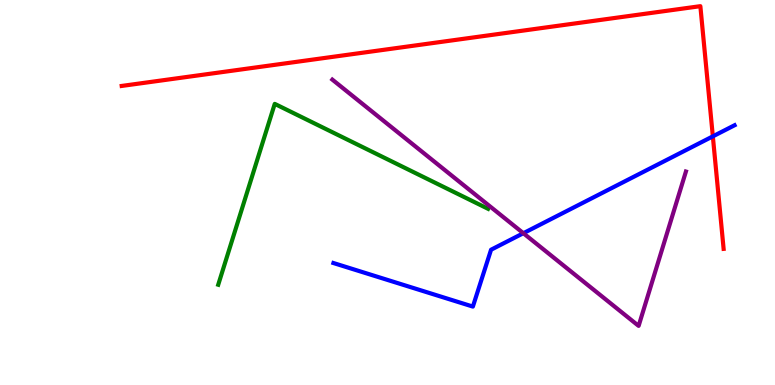[{'lines': ['blue', 'red'], 'intersections': [{'x': 9.2, 'y': 6.46}]}, {'lines': ['green', 'red'], 'intersections': []}, {'lines': ['purple', 'red'], 'intersections': []}, {'lines': ['blue', 'green'], 'intersections': []}, {'lines': ['blue', 'purple'], 'intersections': [{'x': 6.75, 'y': 3.94}]}, {'lines': ['green', 'purple'], 'intersections': []}]